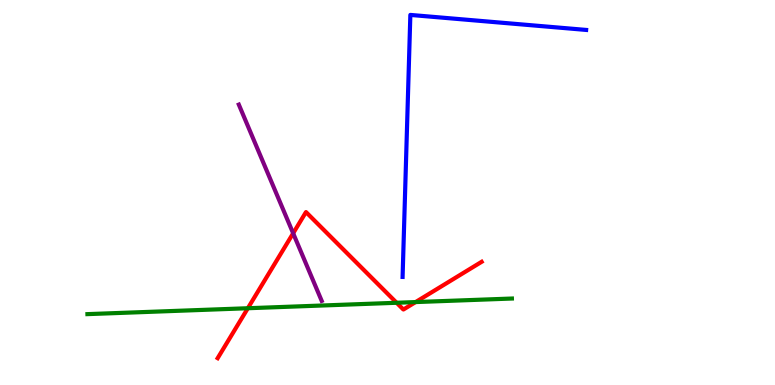[{'lines': ['blue', 'red'], 'intersections': []}, {'lines': ['green', 'red'], 'intersections': [{'x': 3.2, 'y': 1.99}, {'x': 5.12, 'y': 2.14}, {'x': 5.36, 'y': 2.15}]}, {'lines': ['purple', 'red'], 'intersections': [{'x': 3.78, 'y': 3.94}]}, {'lines': ['blue', 'green'], 'intersections': []}, {'lines': ['blue', 'purple'], 'intersections': []}, {'lines': ['green', 'purple'], 'intersections': []}]